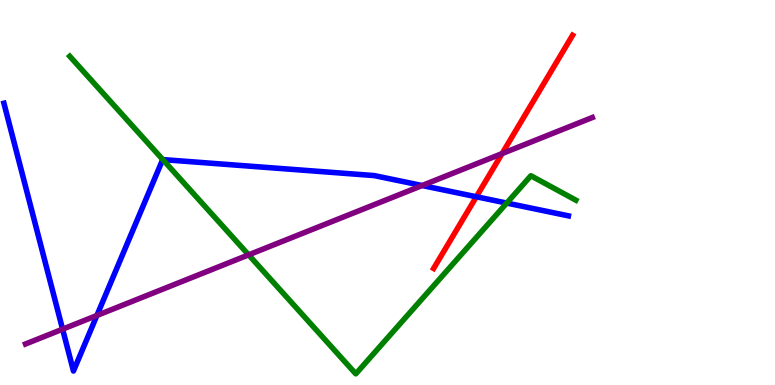[{'lines': ['blue', 'red'], 'intersections': [{'x': 6.15, 'y': 4.89}]}, {'lines': ['green', 'red'], 'intersections': []}, {'lines': ['purple', 'red'], 'intersections': [{'x': 6.48, 'y': 6.01}]}, {'lines': ['blue', 'green'], 'intersections': [{'x': 2.1, 'y': 5.86}, {'x': 6.54, 'y': 4.73}]}, {'lines': ['blue', 'purple'], 'intersections': [{'x': 0.808, 'y': 1.45}, {'x': 1.25, 'y': 1.81}, {'x': 5.45, 'y': 5.18}]}, {'lines': ['green', 'purple'], 'intersections': [{'x': 3.21, 'y': 3.38}]}]